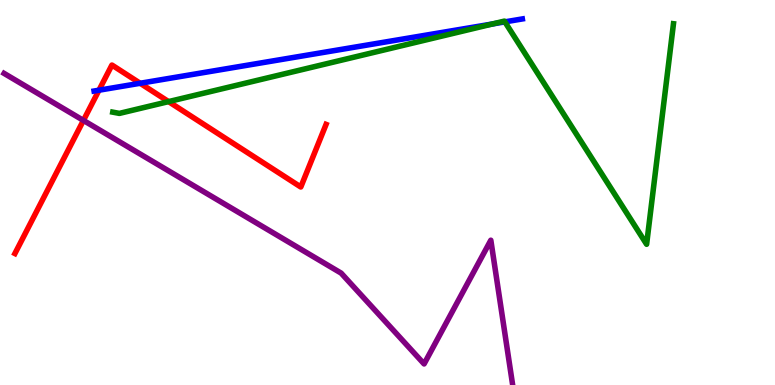[{'lines': ['blue', 'red'], 'intersections': [{'x': 1.28, 'y': 7.66}, {'x': 1.81, 'y': 7.84}]}, {'lines': ['green', 'red'], 'intersections': [{'x': 2.17, 'y': 7.36}]}, {'lines': ['purple', 'red'], 'intersections': [{'x': 1.08, 'y': 6.87}]}, {'lines': ['blue', 'green'], 'intersections': [{'x': 6.36, 'y': 9.38}, {'x': 6.51, 'y': 9.43}]}, {'lines': ['blue', 'purple'], 'intersections': []}, {'lines': ['green', 'purple'], 'intersections': []}]